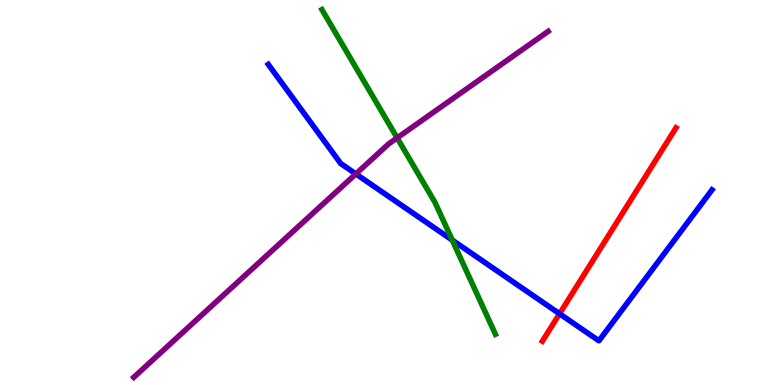[{'lines': ['blue', 'red'], 'intersections': [{'x': 7.22, 'y': 1.85}]}, {'lines': ['green', 'red'], 'intersections': []}, {'lines': ['purple', 'red'], 'intersections': []}, {'lines': ['blue', 'green'], 'intersections': [{'x': 5.84, 'y': 3.76}]}, {'lines': ['blue', 'purple'], 'intersections': [{'x': 4.59, 'y': 5.48}]}, {'lines': ['green', 'purple'], 'intersections': [{'x': 5.12, 'y': 6.42}]}]